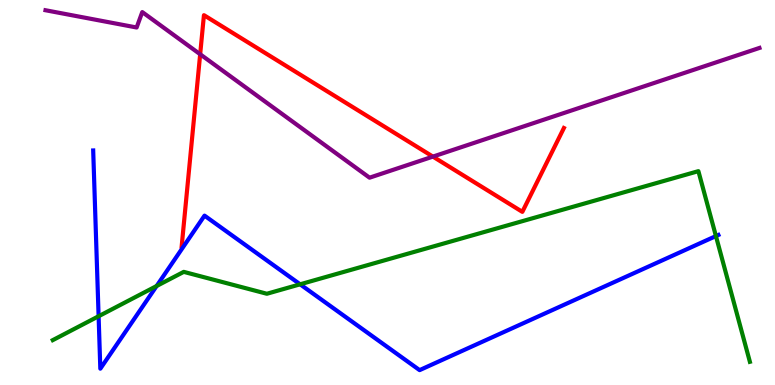[{'lines': ['blue', 'red'], 'intersections': []}, {'lines': ['green', 'red'], 'intersections': []}, {'lines': ['purple', 'red'], 'intersections': [{'x': 2.58, 'y': 8.59}, {'x': 5.59, 'y': 5.93}]}, {'lines': ['blue', 'green'], 'intersections': [{'x': 1.27, 'y': 1.79}, {'x': 2.02, 'y': 2.57}, {'x': 3.87, 'y': 2.62}, {'x': 9.24, 'y': 3.87}]}, {'lines': ['blue', 'purple'], 'intersections': []}, {'lines': ['green', 'purple'], 'intersections': []}]